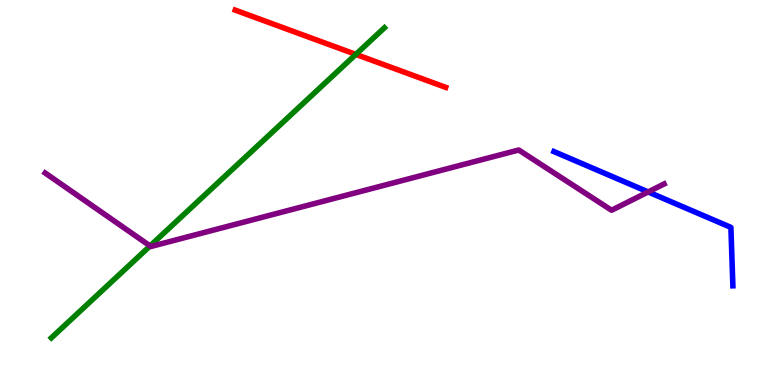[{'lines': ['blue', 'red'], 'intersections': []}, {'lines': ['green', 'red'], 'intersections': [{'x': 4.59, 'y': 8.59}]}, {'lines': ['purple', 'red'], 'intersections': []}, {'lines': ['blue', 'green'], 'intersections': []}, {'lines': ['blue', 'purple'], 'intersections': [{'x': 8.36, 'y': 5.01}]}, {'lines': ['green', 'purple'], 'intersections': [{'x': 1.94, 'y': 3.61}]}]